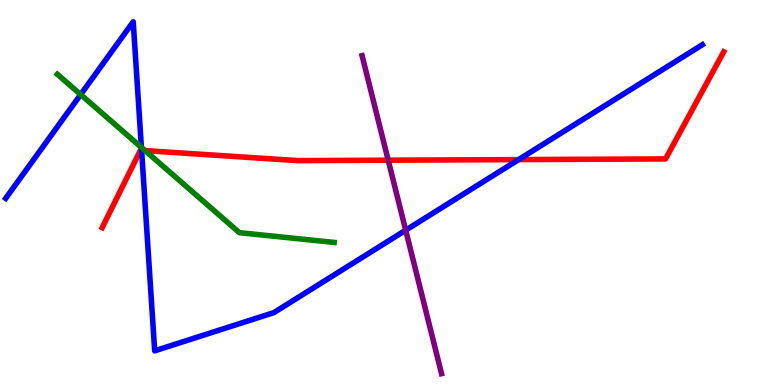[{'lines': ['blue', 'red'], 'intersections': [{'x': 1.83, 'y': 6.09}, {'x': 6.69, 'y': 5.85}]}, {'lines': ['green', 'red'], 'intersections': [{'x': 1.87, 'y': 6.09}]}, {'lines': ['purple', 'red'], 'intersections': [{'x': 5.01, 'y': 5.84}]}, {'lines': ['blue', 'green'], 'intersections': [{'x': 1.04, 'y': 7.54}, {'x': 1.82, 'y': 6.17}]}, {'lines': ['blue', 'purple'], 'intersections': [{'x': 5.23, 'y': 4.02}]}, {'lines': ['green', 'purple'], 'intersections': []}]